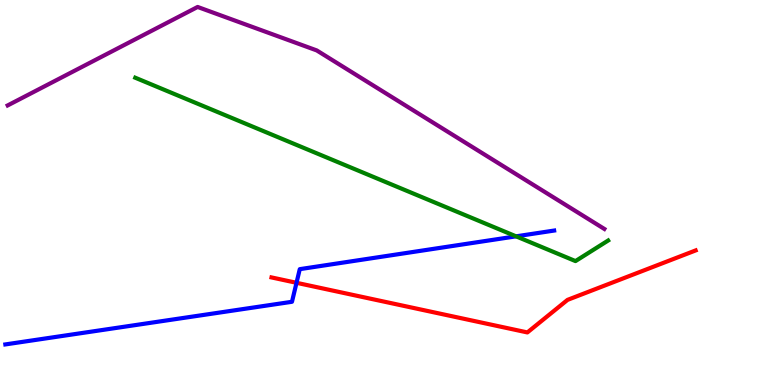[{'lines': ['blue', 'red'], 'intersections': [{'x': 3.83, 'y': 2.65}]}, {'lines': ['green', 'red'], 'intersections': []}, {'lines': ['purple', 'red'], 'intersections': []}, {'lines': ['blue', 'green'], 'intersections': [{'x': 6.66, 'y': 3.86}]}, {'lines': ['blue', 'purple'], 'intersections': []}, {'lines': ['green', 'purple'], 'intersections': []}]